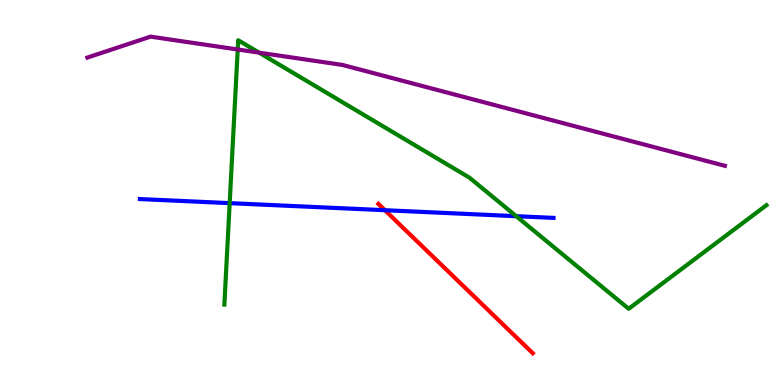[{'lines': ['blue', 'red'], 'intersections': [{'x': 4.97, 'y': 4.54}]}, {'lines': ['green', 'red'], 'intersections': []}, {'lines': ['purple', 'red'], 'intersections': []}, {'lines': ['blue', 'green'], 'intersections': [{'x': 2.96, 'y': 4.72}, {'x': 6.66, 'y': 4.38}]}, {'lines': ['blue', 'purple'], 'intersections': []}, {'lines': ['green', 'purple'], 'intersections': [{'x': 3.07, 'y': 8.71}, {'x': 3.34, 'y': 8.63}]}]